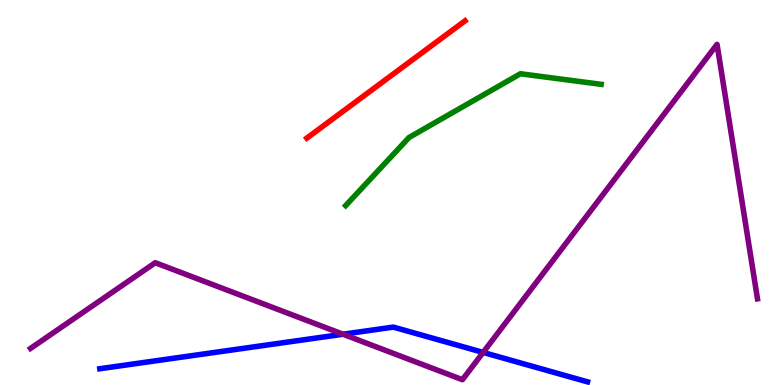[{'lines': ['blue', 'red'], 'intersections': []}, {'lines': ['green', 'red'], 'intersections': []}, {'lines': ['purple', 'red'], 'intersections': []}, {'lines': ['blue', 'green'], 'intersections': []}, {'lines': ['blue', 'purple'], 'intersections': [{'x': 4.43, 'y': 1.32}, {'x': 6.23, 'y': 0.846}]}, {'lines': ['green', 'purple'], 'intersections': []}]